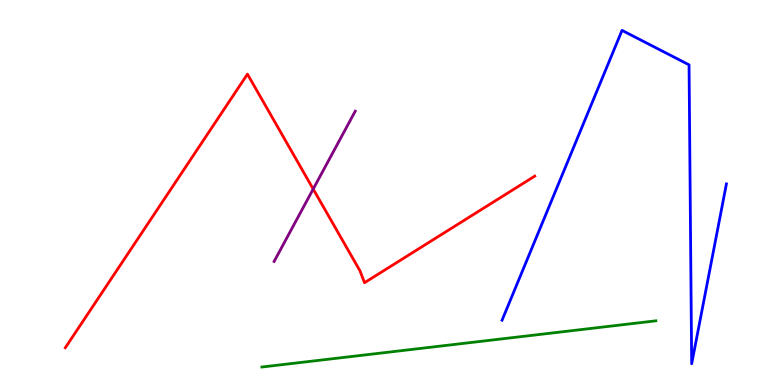[{'lines': ['blue', 'red'], 'intersections': []}, {'lines': ['green', 'red'], 'intersections': []}, {'lines': ['purple', 'red'], 'intersections': [{'x': 4.04, 'y': 5.09}]}, {'lines': ['blue', 'green'], 'intersections': []}, {'lines': ['blue', 'purple'], 'intersections': []}, {'lines': ['green', 'purple'], 'intersections': []}]